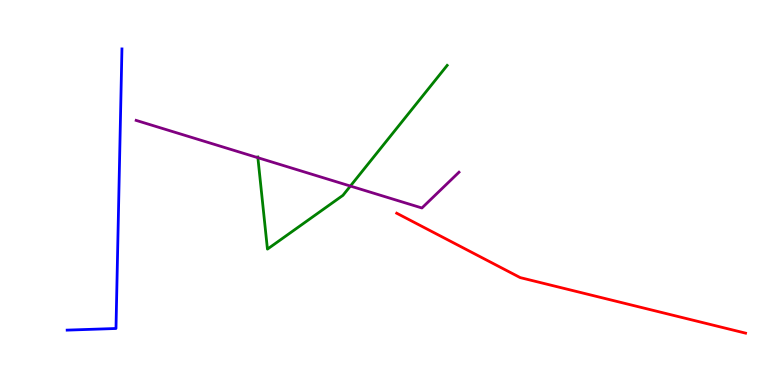[{'lines': ['blue', 'red'], 'intersections': []}, {'lines': ['green', 'red'], 'intersections': []}, {'lines': ['purple', 'red'], 'intersections': []}, {'lines': ['blue', 'green'], 'intersections': []}, {'lines': ['blue', 'purple'], 'intersections': []}, {'lines': ['green', 'purple'], 'intersections': [{'x': 3.33, 'y': 5.9}, {'x': 4.52, 'y': 5.17}]}]